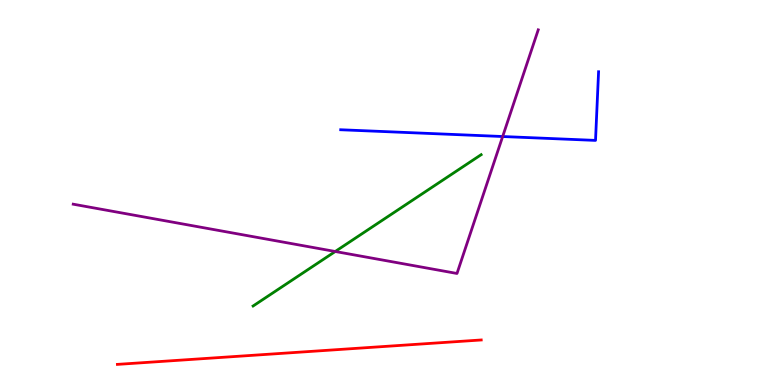[{'lines': ['blue', 'red'], 'intersections': []}, {'lines': ['green', 'red'], 'intersections': []}, {'lines': ['purple', 'red'], 'intersections': []}, {'lines': ['blue', 'green'], 'intersections': []}, {'lines': ['blue', 'purple'], 'intersections': [{'x': 6.49, 'y': 6.45}]}, {'lines': ['green', 'purple'], 'intersections': [{'x': 4.33, 'y': 3.47}]}]